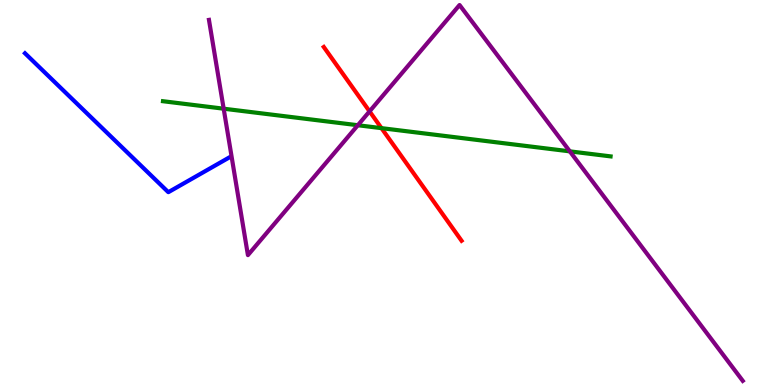[{'lines': ['blue', 'red'], 'intersections': []}, {'lines': ['green', 'red'], 'intersections': [{'x': 4.92, 'y': 6.67}]}, {'lines': ['purple', 'red'], 'intersections': [{'x': 4.77, 'y': 7.11}]}, {'lines': ['blue', 'green'], 'intersections': []}, {'lines': ['blue', 'purple'], 'intersections': []}, {'lines': ['green', 'purple'], 'intersections': [{'x': 2.89, 'y': 7.18}, {'x': 4.62, 'y': 6.75}, {'x': 7.35, 'y': 6.07}]}]